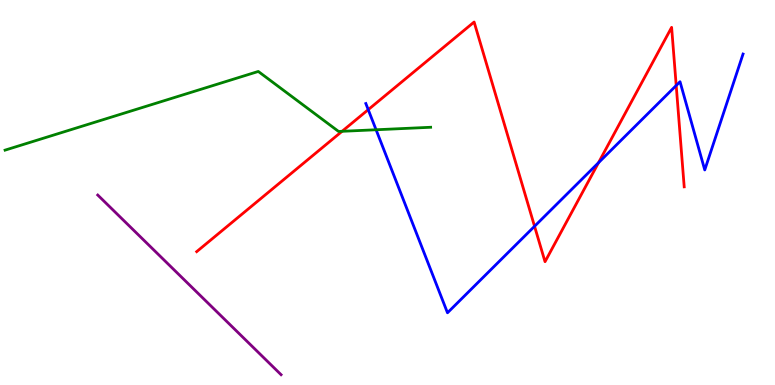[{'lines': ['blue', 'red'], 'intersections': [{'x': 4.75, 'y': 7.15}, {'x': 6.9, 'y': 4.12}, {'x': 7.72, 'y': 5.77}, {'x': 8.73, 'y': 7.78}]}, {'lines': ['green', 'red'], 'intersections': [{'x': 4.41, 'y': 6.59}]}, {'lines': ['purple', 'red'], 'intersections': []}, {'lines': ['blue', 'green'], 'intersections': [{'x': 4.85, 'y': 6.63}]}, {'lines': ['blue', 'purple'], 'intersections': []}, {'lines': ['green', 'purple'], 'intersections': []}]